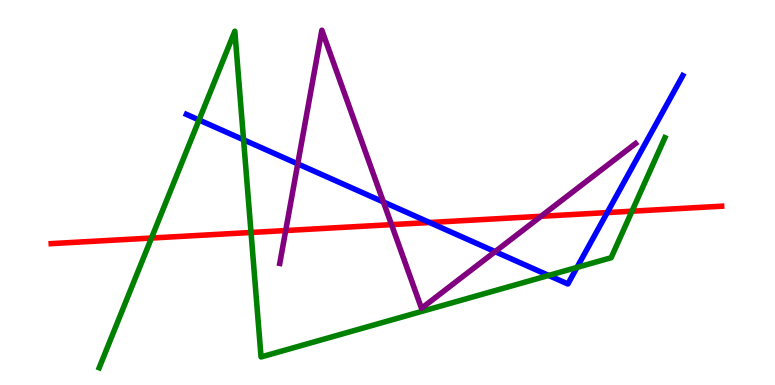[{'lines': ['blue', 'red'], 'intersections': [{'x': 5.54, 'y': 4.22}, {'x': 7.84, 'y': 4.48}]}, {'lines': ['green', 'red'], 'intersections': [{'x': 1.95, 'y': 3.82}, {'x': 3.24, 'y': 3.96}, {'x': 8.15, 'y': 4.51}]}, {'lines': ['purple', 'red'], 'intersections': [{'x': 3.69, 'y': 4.01}, {'x': 5.05, 'y': 4.17}, {'x': 6.98, 'y': 4.38}]}, {'lines': ['blue', 'green'], 'intersections': [{'x': 2.57, 'y': 6.88}, {'x': 3.14, 'y': 6.37}, {'x': 7.08, 'y': 2.85}, {'x': 7.45, 'y': 3.05}]}, {'lines': ['blue', 'purple'], 'intersections': [{'x': 3.84, 'y': 5.74}, {'x': 4.95, 'y': 4.75}, {'x': 6.39, 'y': 3.46}]}, {'lines': ['green', 'purple'], 'intersections': []}]